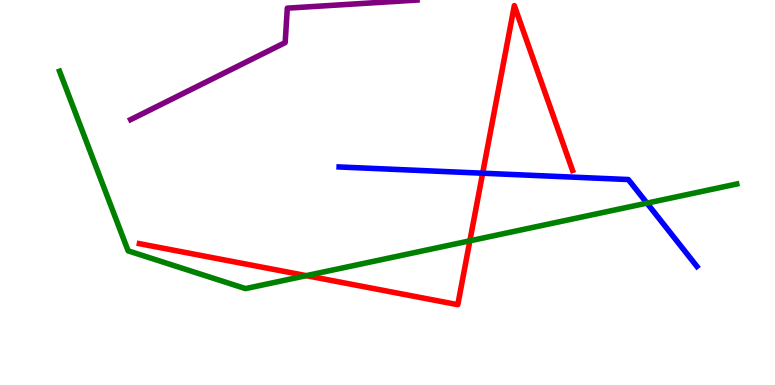[{'lines': ['blue', 'red'], 'intersections': [{'x': 6.23, 'y': 5.5}]}, {'lines': ['green', 'red'], 'intersections': [{'x': 3.95, 'y': 2.84}, {'x': 6.06, 'y': 3.74}]}, {'lines': ['purple', 'red'], 'intersections': []}, {'lines': ['blue', 'green'], 'intersections': [{'x': 8.35, 'y': 4.72}]}, {'lines': ['blue', 'purple'], 'intersections': []}, {'lines': ['green', 'purple'], 'intersections': []}]